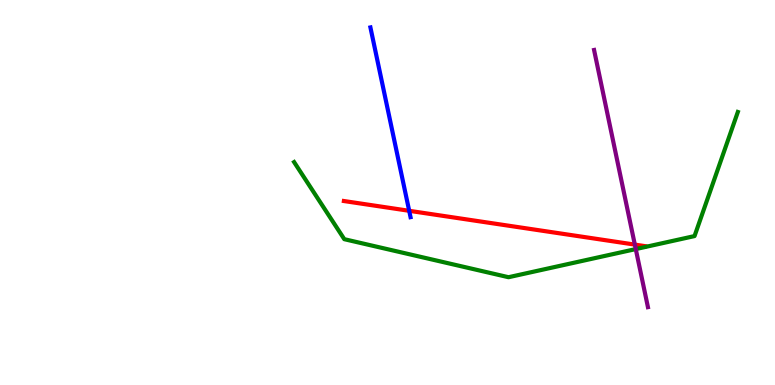[{'lines': ['blue', 'red'], 'intersections': [{'x': 5.28, 'y': 4.52}]}, {'lines': ['green', 'red'], 'intersections': []}, {'lines': ['purple', 'red'], 'intersections': [{'x': 8.19, 'y': 3.65}]}, {'lines': ['blue', 'green'], 'intersections': []}, {'lines': ['blue', 'purple'], 'intersections': []}, {'lines': ['green', 'purple'], 'intersections': [{'x': 8.2, 'y': 3.53}]}]